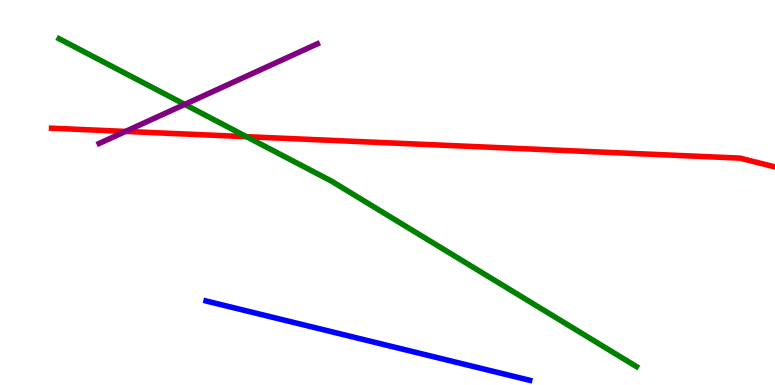[{'lines': ['blue', 'red'], 'intersections': []}, {'lines': ['green', 'red'], 'intersections': [{'x': 3.18, 'y': 6.45}]}, {'lines': ['purple', 'red'], 'intersections': [{'x': 1.62, 'y': 6.59}]}, {'lines': ['blue', 'green'], 'intersections': []}, {'lines': ['blue', 'purple'], 'intersections': []}, {'lines': ['green', 'purple'], 'intersections': [{'x': 2.38, 'y': 7.29}]}]